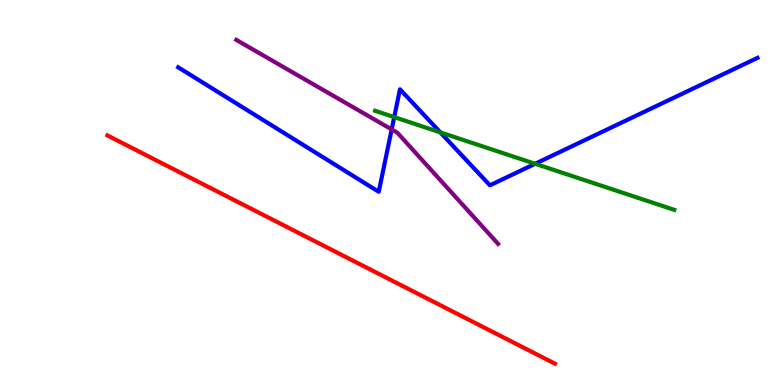[{'lines': ['blue', 'red'], 'intersections': []}, {'lines': ['green', 'red'], 'intersections': []}, {'lines': ['purple', 'red'], 'intersections': []}, {'lines': ['blue', 'green'], 'intersections': [{'x': 5.09, 'y': 6.96}, {'x': 5.68, 'y': 6.56}, {'x': 6.91, 'y': 5.75}]}, {'lines': ['blue', 'purple'], 'intersections': [{'x': 5.05, 'y': 6.64}]}, {'lines': ['green', 'purple'], 'intersections': []}]